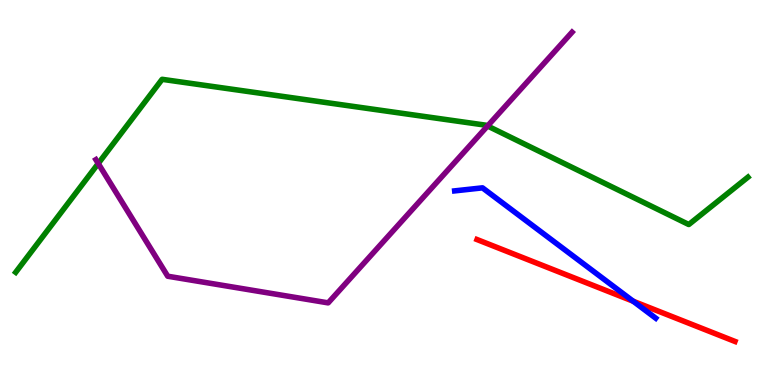[{'lines': ['blue', 'red'], 'intersections': [{'x': 8.17, 'y': 2.18}]}, {'lines': ['green', 'red'], 'intersections': []}, {'lines': ['purple', 'red'], 'intersections': []}, {'lines': ['blue', 'green'], 'intersections': []}, {'lines': ['blue', 'purple'], 'intersections': []}, {'lines': ['green', 'purple'], 'intersections': [{'x': 1.27, 'y': 5.75}, {'x': 6.29, 'y': 6.73}]}]